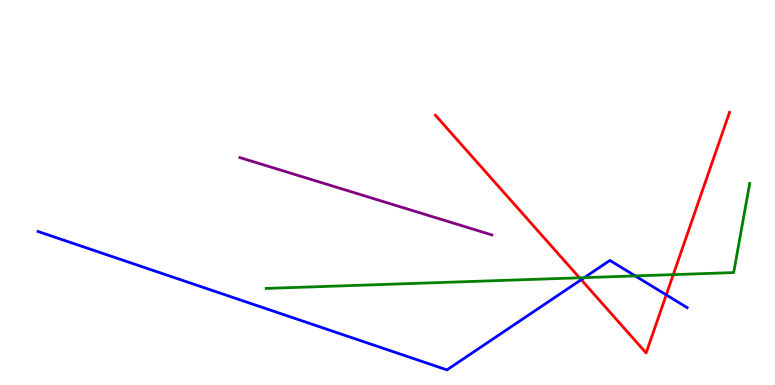[{'lines': ['blue', 'red'], 'intersections': [{'x': 7.5, 'y': 2.73}, {'x': 8.6, 'y': 2.34}]}, {'lines': ['green', 'red'], 'intersections': [{'x': 7.48, 'y': 2.78}, {'x': 8.69, 'y': 2.87}]}, {'lines': ['purple', 'red'], 'intersections': []}, {'lines': ['blue', 'green'], 'intersections': [{'x': 7.54, 'y': 2.79}, {'x': 8.2, 'y': 2.83}]}, {'lines': ['blue', 'purple'], 'intersections': []}, {'lines': ['green', 'purple'], 'intersections': []}]